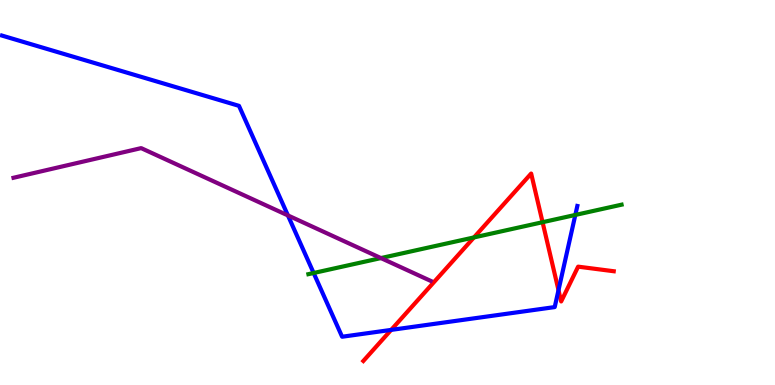[{'lines': ['blue', 'red'], 'intersections': [{'x': 5.05, 'y': 1.43}, {'x': 7.21, 'y': 2.46}]}, {'lines': ['green', 'red'], 'intersections': [{'x': 6.12, 'y': 3.83}, {'x': 7.0, 'y': 4.23}]}, {'lines': ['purple', 'red'], 'intersections': []}, {'lines': ['blue', 'green'], 'intersections': [{'x': 4.05, 'y': 2.91}, {'x': 7.42, 'y': 4.42}]}, {'lines': ['blue', 'purple'], 'intersections': [{'x': 3.72, 'y': 4.4}]}, {'lines': ['green', 'purple'], 'intersections': [{'x': 4.92, 'y': 3.3}]}]